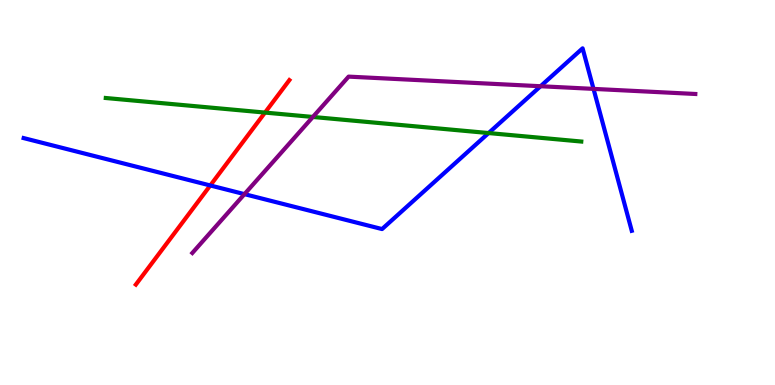[{'lines': ['blue', 'red'], 'intersections': [{'x': 2.71, 'y': 5.18}]}, {'lines': ['green', 'red'], 'intersections': [{'x': 3.42, 'y': 7.08}]}, {'lines': ['purple', 'red'], 'intersections': []}, {'lines': ['blue', 'green'], 'intersections': [{'x': 6.3, 'y': 6.54}]}, {'lines': ['blue', 'purple'], 'intersections': [{'x': 3.15, 'y': 4.96}, {'x': 6.97, 'y': 7.76}, {'x': 7.66, 'y': 7.69}]}, {'lines': ['green', 'purple'], 'intersections': [{'x': 4.04, 'y': 6.96}]}]